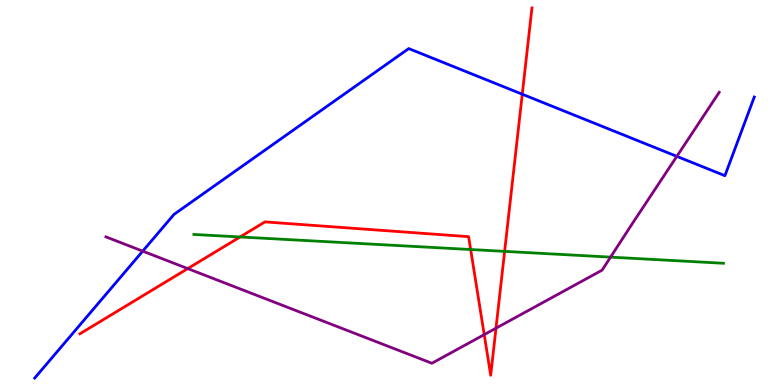[{'lines': ['blue', 'red'], 'intersections': [{'x': 6.74, 'y': 7.55}]}, {'lines': ['green', 'red'], 'intersections': [{'x': 3.1, 'y': 3.85}, {'x': 6.07, 'y': 3.52}, {'x': 6.51, 'y': 3.47}]}, {'lines': ['purple', 'red'], 'intersections': [{'x': 2.42, 'y': 3.02}, {'x': 6.25, 'y': 1.31}, {'x': 6.4, 'y': 1.48}]}, {'lines': ['blue', 'green'], 'intersections': []}, {'lines': ['blue', 'purple'], 'intersections': [{'x': 1.84, 'y': 3.48}, {'x': 8.73, 'y': 5.94}]}, {'lines': ['green', 'purple'], 'intersections': [{'x': 7.88, 'y': 3.32}]}]